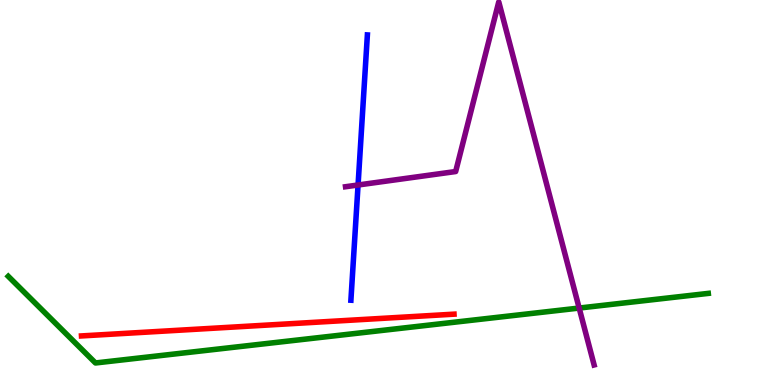[{'lines': ['blue', 'red'], 'intersections': []}, {'lines': ['green', 'red'], 'intersections': []}, {'lines': ['purple', 'red'], 'intersections': []}, {'lines': ['blue', 'green'], 'intersections': []}, {'lines': ['blue', 'purple'], 'intersections': [{'x': 4.62, 'y': 5.19}]}, {'lines': ['green', 'purple'], 'intersections': [{'x': 7.47, 'y': 2.0}]}]